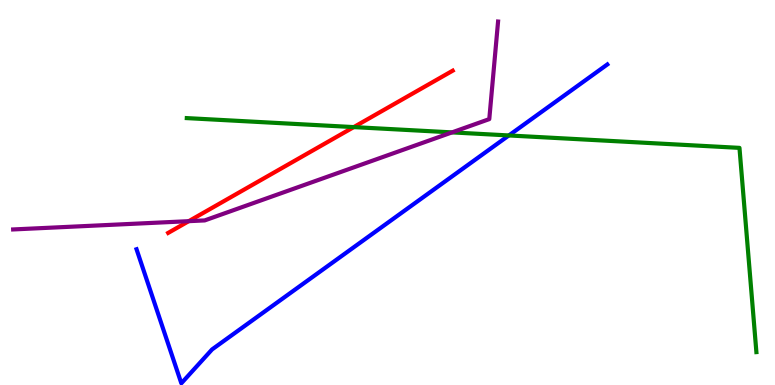[{'lines': ['blue', 'red'], 'intersections': []}, {'lines': ['green', 'red'], 'intersections': [{'x': 4.56, 'y': 6.7}]}, {'lines': ['purple', 'red'], 'intersections': [{'x': 2.44, 'y': 4.26}]}, {'lines': ['blue', 'green'], 'intersections': [{'x': 6.57, 'y': 6.48}]}, {'lines': ['blue', 'purple'], 'intersections': []}, {'lines': ['green', 'purple'], 'intersections': [{'x': 5.83, 'y': 6.56}]}]